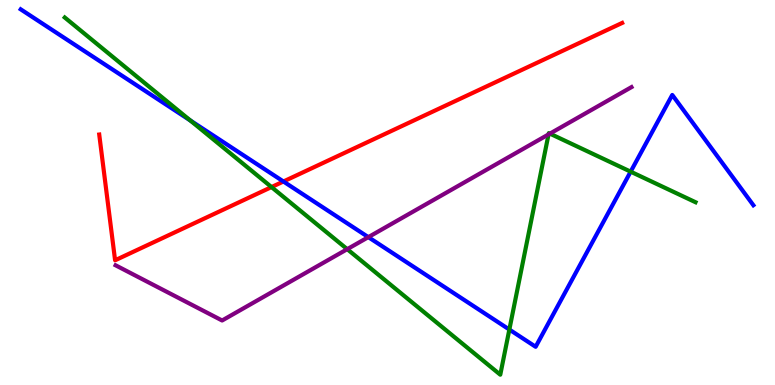[{'lines': ['blue', 'red'], 'intersections': [{'x': 3.66, 'y': 5.29}]}, {'lines': ['green', 'red'], 'intersections': [{'x': 3.5, 'y': 5.14}]}, {'lines': ['purple', 'red'], 'intersections': []}, {'lines': ['blue', 'green'], 'intersections': [{'x': 2.46, 'y': 6.87}, {'x': 6.57, 'y': 1.44}, {'x': 8.14, 'y': 5.54}]}, {'lines': ['blue', 'purple'], 'intersections': [{'x': 4.75, 'y': 3.84}]}, {'lines': ['green', 'purple'], 'intersections': [{'x': 4.48, 'y': 3.53}, {'x': 7.08, 'y': 6.51}, {'x': 7.1, 'y': 6.53}]}]